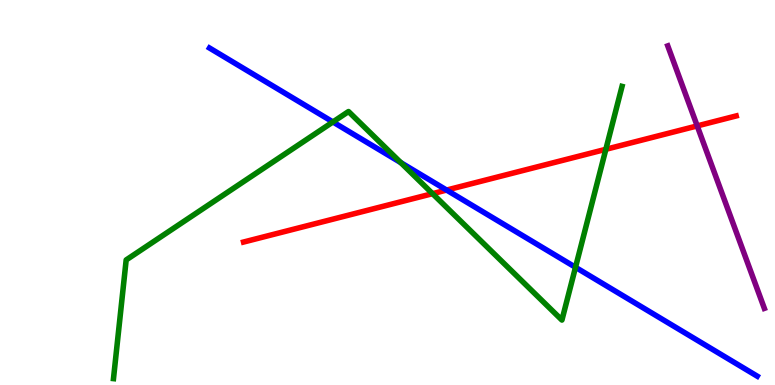[{'lines': ['blue', 'red'], 'intersections': [{'x': 5.76, 'y': 5.06}]}, {'lines': ['green', 'red'], 'intersections': [{'x': 5.58, 'y': 4.97}, {'x': 7.82, 'y': 6.12}]}, {'lines': ['purple', 'red'], 'intersections': [{'x': 9.0, 'y': 6.73}]}, {'lines': ['blue', 'green'], 'intersections': [{'x': 4.3, 'y': 6.83}, {'x': 5.17, 'y': 5.78}, {'x': 7.43, 'y': 3.06}]}, {'lines': ['blue', 'purple'], 'intersections': []}, {'lines': ['green', 'purple'], 'intersections': []}]